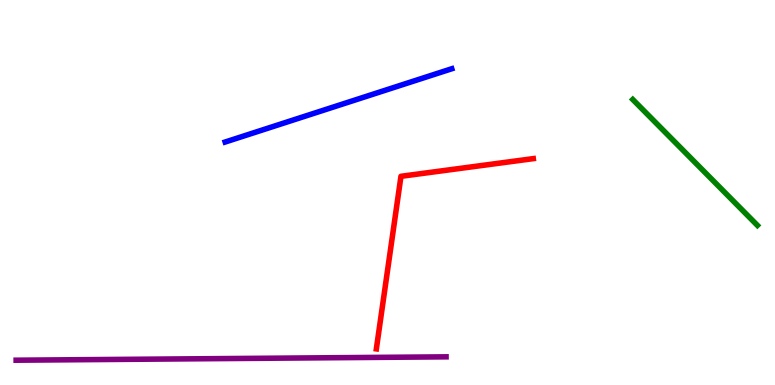[{'lines': ['blue', 'red'], 'intersections': []}, {'lines': ['green', 'red'], 'intersections': []}, {'lines': ['purple', 'red'], 'intersections': []}, {'lines': ['blue', 'green'], 'intersections': []}, {'lines': ['blue', 'purple'], 'intersections': []}, {'lines': ['green', 'purple'], 'intersections': []}]